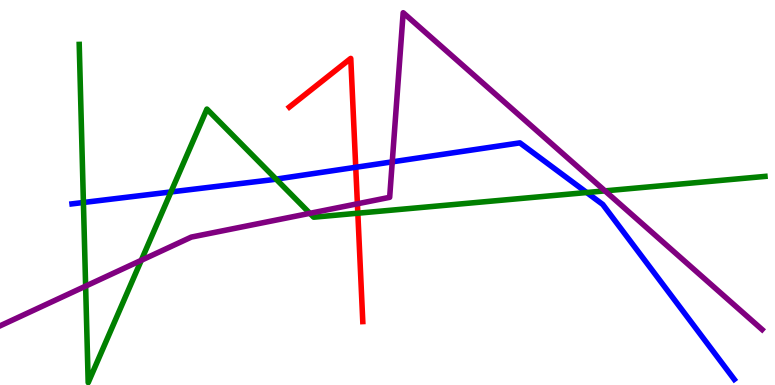[{'lines': ['blue', 'red'], 'intersections': [{'x': 4.59, 'y': 5.66}]}, {'lines': ['green', 'red'], 'intersections': [{'x': 4.62, 'y': 4.46}]}, {'lines': ['purple', 'red'], 'intersections': [{'x': 4.61, 'y': 4.71}]}, {'lines': ['blue', 'green'], 'intersections': [{'x': 1.08, 'y': 4.74}, {'x': 2.21, 'y': 5.01}, {'x': 3.56, 'y': 5.35}, {'x': 7.57, 'y': 5.0}]}, {'lines': ['blue', 'purple'], 'intersections': [{'x': 5.06, 'y': 5.8}]}, {'lines': ['green', 'purple'], 'intersections': [{'x': 1.1, 'y': 2.57}, {'x': 1.82, 'y': 3.24}, {'x': 4.0, 'y': 4.46}, {'x': 7.81, 'y': 5.04}]}]